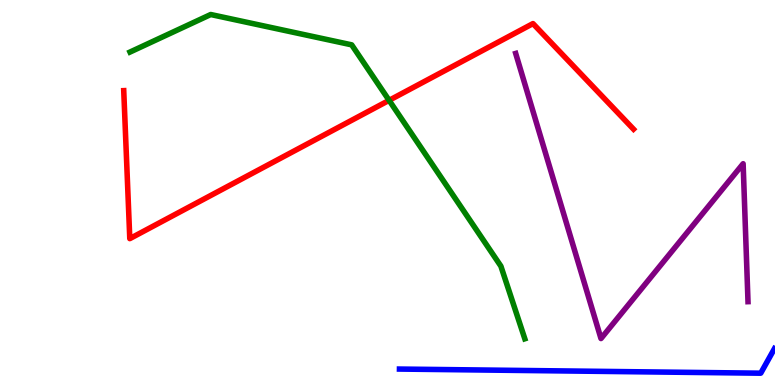[{'lines': ['blue', 'red'], 'intersections': []}, {'lines': ['green', 'red'], 'intersections': [{'x': 5.02, 'y': 7.39}]}, {'lines': ['purple', 'red'], 'intersections': []}, {'lines': ['blue', 'green'], 'intersections': []}, {'lines': ['blue', 'purple'], 'intersections': []}, {'lines': ['green', 'purple'], 'intersections': []}]